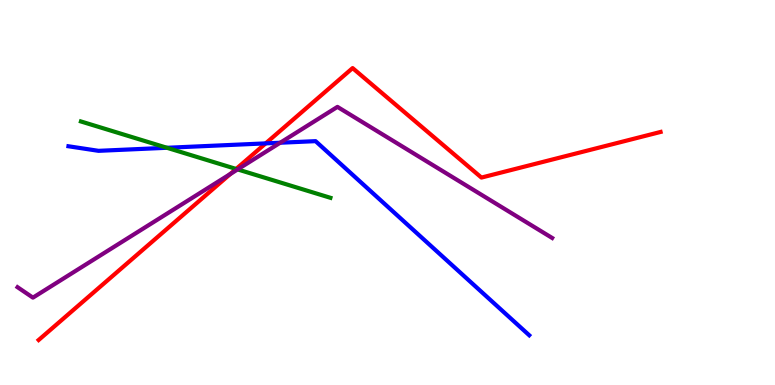[{'lines': ['blue', 'red'], 'intersections': [{'x': 3.43, 'y': 6.28}]}, {'lines': ['green', 'red'], 'intersections': [{'x': 3.05, 'y': 5.61}]}, {'lines': ['purple', 'red'], 'intersections': [{'x': 2.97, 'y': 5.48}]}, {'lines': ['blue', 'green'], 'intersections': [{'x': 2.15, 'y': 6.16}]}, {'lines': ['blue', 'purple'], 'intersections': [{'x': 3.62, 'y': 6.29}]}, {'lines': ['green', 'purple'], 'intersections': [{'x': 3.07, 'y': 5.6}]}]